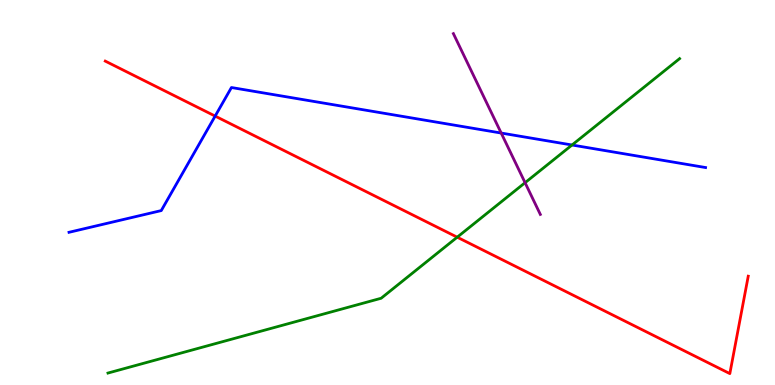[{'lines': ['blue', 'red'], 'intersections': [{'x': 2.78, 'y': 6.98}]}, {'lines': ['green', 'red'], 'intersections': [{'x': 5.9, 'y': 3.84}]}, {'lines': ['purple', 'red'], 'intersections': []}, {'lines': ['blue', 'green'], 'intersections': [{'x': 7.38, 'y': 6.23}]}, {'lines': ['blue', 'purple'], 'intersections': [{'x': 6.47, 'y': 6.54}]}, {'lines': ['green', 'purple'], 'intersections': [{'x': 6.78, 'y': 5.25}]}]